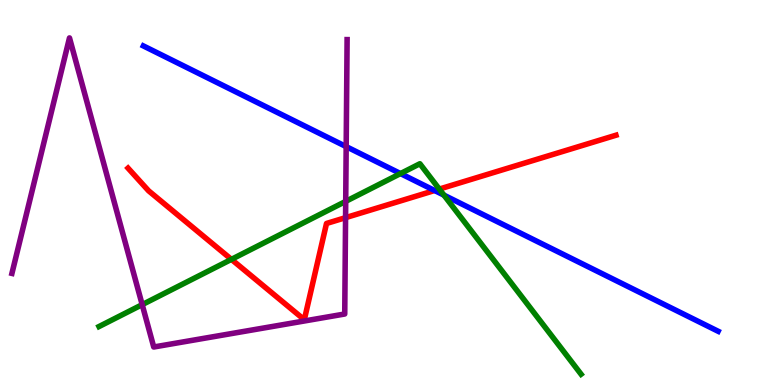[{'lines': ['blue', 'red'], 'intersections': [{'x': 5.61, 'y': 5.05}]}, {'lines': ['green', 'red'], 'intersections': [{'x': 2.99, 'y': 3.26}, {'x': 5.67, 'y': 5.09}]}, {'lines': ['purple', 'red'], 'intersections': [{'x': 4.46, 'y': 4.35}]}, {'lines': ['blue', 'green'], 'intersections': [{'x': 5.17, 'y': 5.49}, {'x': 5.73, 'y': 4.93}]}, {'lines': ['blue', 'purple'], 'intersections': [{'x': 4.47, 'y': 6.19}]}, {'lines': ['green', 'purple'], 'intersections': [{'x': 1.83, 'y': 2.09}, {'x': 4.46, 'y': 4.77}]}]